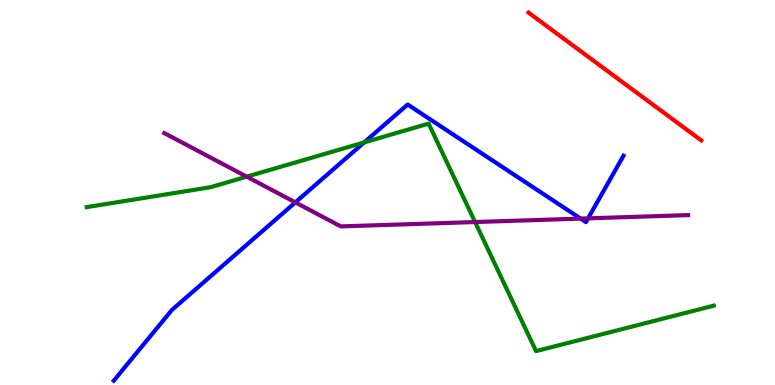[{'lines': ['blue', 'red'], 'intersections': []}, {'lines': ['green', 'red'], 'intersections': []}, {'lines': ['purple', 'red'], 'intersections': []}, {'lines': ['blue', 'green'], 'intersections': [{'x': 4.7, 'y': 6.3}]}, {'lines': ['blue', 'purple'], 'intersections': [{'x': 3.81, 'y': 4.74}, {'x': 7.49, 'y': 4.32}, {'x': 7.59, 'y': 4.33}]}, {'lines': ['green', 'purple'], 'intersections': [{'x': 3.18, 'y': 5.41}, {'x': 6.13, 'y': 4.23}]}]